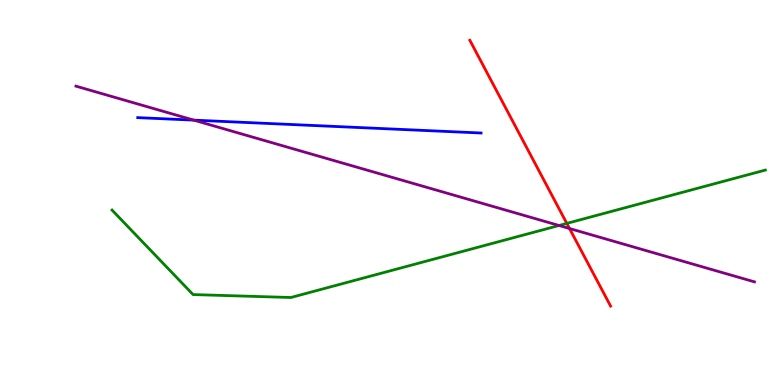[{'lines': ['blue', 'red'], 'intersections': []}, {'lines': ['green', 'red'], 'intersections': [{'x': 7.31, 'y': 4.2}]}, {'lines': ['purple', 'red'], 'intersections': [{'x': 7.35, 'y': 4.06}]}, {'lines': ['blue', 'green'], 'intersections': []}, {'lines': ['blue', 'purple'], 'intersections': [{'x': 2.5, 'y': 6.88}]}, {'lines': ['green', 'purple'], 'intersections': [{'x': 7.21, 'y': 4.14}]}]